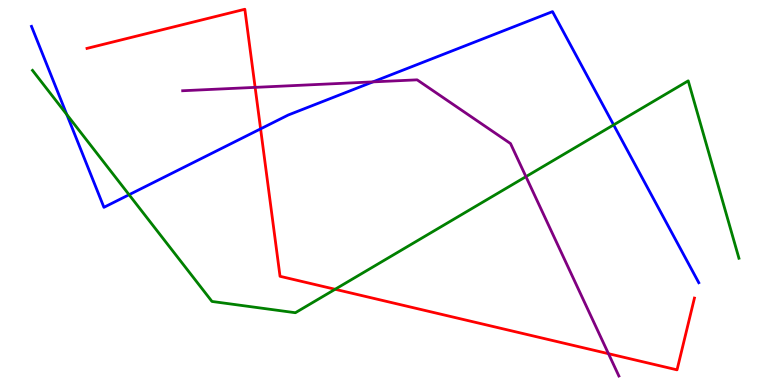[{'lines': ['blue', 'red'], 'intersections': [{'x': 3.36, 'y': 6.65}]}, {'lines': ['green', 'red'], 'intersections': [{'x': 4.32, 'y': 2.49}]}, {'lines': ['purple', 'red'], 'intersections': [{'x': 3.29, 'y': 7.73}, {'x': 7.85, 'y': 0.813}]}, {'lines': ['blue', 'green'], 'intersections': [{'x': 0.862, 'y': 7.03}, {'x': 1.67, 'y': 4.94}, {'x': 7.92, 'y': 6.76}]}, {'lines': ['blue', 'purple'], 'intersections': [{'x': 4.81, 'y': 7.87}]}, {'lines': ['green', 'purple'], 'intersections': [{'x': 6.79, 'y': 5.41}]}]